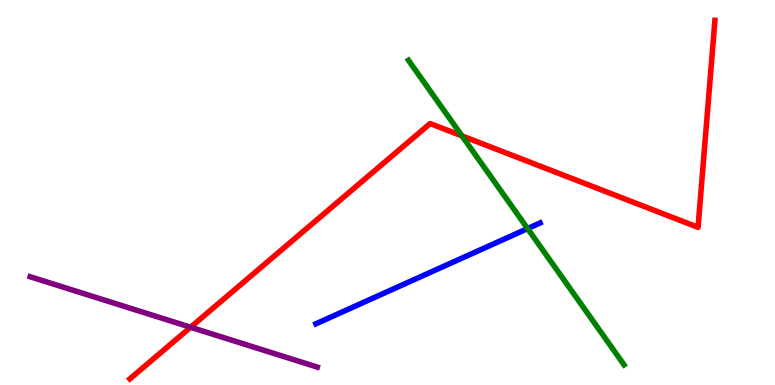[{'lines': ['blue', 'red'], 'intersections': []}, {'lines': ['green', 'red'], 'intersections': [{'x': 5.96, 'y': 6.47}]}, {'lines': ['purple', 'red'], 'intersections': [{'x': 2.46, 'y': 1.5}]}, {'lines': ['blue', 'green'], 'intersections': [{'x': 6.81, 'y': 4.06}]}, {'lines': ['blue', 'purple'], 'intersections': []}, {'lines': ['green', 'purple'], 'intersections': []}]